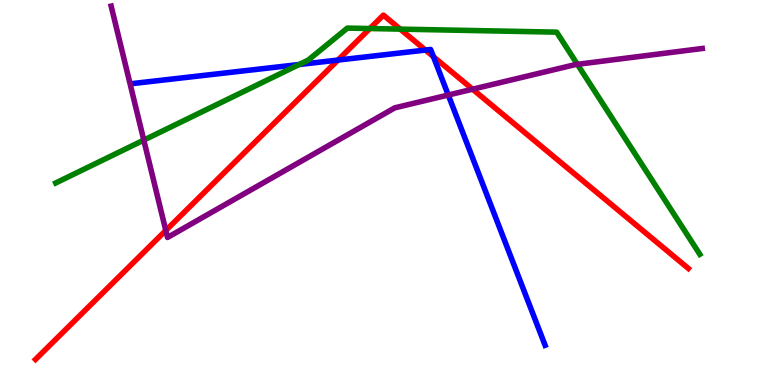[{'lines': ['blue', 'red'], 'intersections': [{'x': 4.36, 'y': 8.44}, {'x': 5.49, 'y': 8.7}, {'x': 5.59, 'y': 8.53}]}, {'lines': ['green', 'red'], 'intersections': [{'x': 4.77, 'y': 9.26}, {'x': 5.16, 'y': 9.24}]}, {'lines': ['purple', 'red'], 'intersections': [{'x': 2.14, 'y': 4.01}, {'x': 6.1, 'y': 7.68}]}, {'lines': ['blue', 'green'], 'intersections': [{'x': 3.86, 'y': 8.32}]}, {'lines': ['blue', 'purple'], 'intersections': [{'x': 5.78, 'y': 7.53}]}, {'lines': ['green', 'purple'], 'intersections': [{'x': 1.86, 'y': 6.36}, {'x': 7.45, 'y': 8.33}]}]